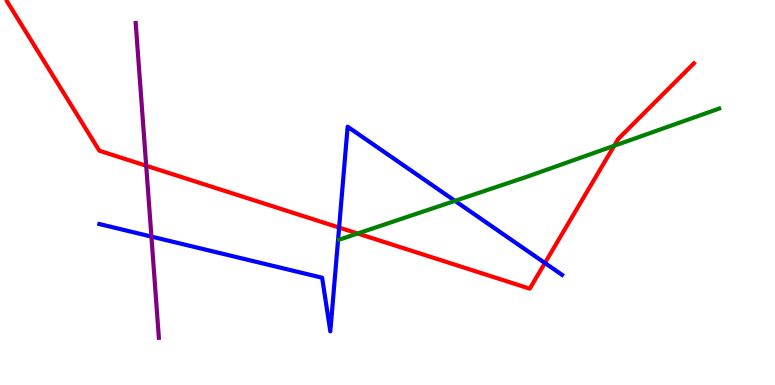[{'lines': ['blue', 'red'], 'intersections': [{'x': 4.38, 'y': 4.09}, {'x': 7.03, 'y': 3.17}]}, {'lines': ['green', 'red'], 'intersections': [{'x': 4.61, 'y': 3.93}, {'x': 7.92, 'y': 6.21}]}, {'lines': ['purple', 'red'], 'intersections': [{'x': 1.89, 'y': 5.7}]}, {'lines': ['blue', 'green'], 'intersections': [{'x': 5.87, 'y': 4.78}]}, {'lines': ['blue', 'purple'], 'intersections': [{'x': 1.95, 'y': 3.85}]}, {'lines': ['green', 'purple'], 'intersections': []}]